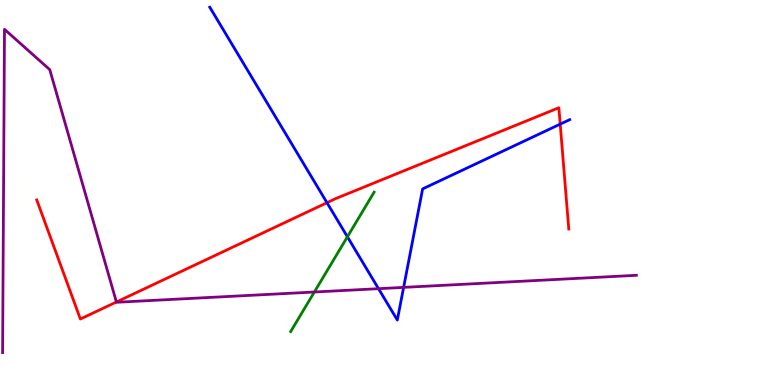[{'lines': ['blue', 'red'], 'intersections': [{'x': 4.22, 'y': 4.74}, {'x': 7.23, 'y': 6.78}]}, {'lines': ['green', 'red'], 'intersections': []}, {'lines': ['purple', 'red'], 'intersections': [{'x': 1.5, 'y': 2.16}]}, {'lines': ['blue', 'green'], 'intersections': [{'x': 4.48, 'y': 3.85}]}, {'lines': ['blue', 'purple'], 'intersections': [{'x': 4.88, 'y': 2.5}, {'x': 5.21, 'y': 2.54}]}, {'lines': ['green', 'purple'], 'intersections': [{'x': 4.06, 'y': 2.42}]}]